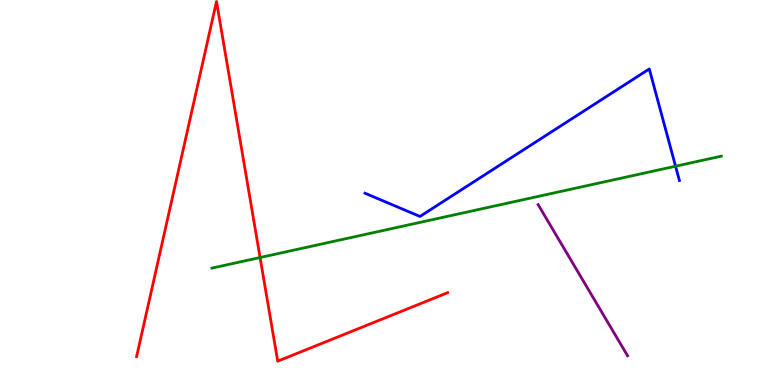[{'lines': ['blue', 'red'], 'intersections': []}, {'lines': ['green', 'red'], 'intersections': [{'x': 3.36, 'y': 3.31}]}, {'lines': ['purple', 'red'], 'intersections': []}, {'lines': ['blue', 'green'], 'intersections': [{'x': 8.72, 'y': 5.68}]}, {'lines': ['blue', 'purple'], 'intersections': []}, {'lines': ['green', 'purple'], 'intersections': []}]